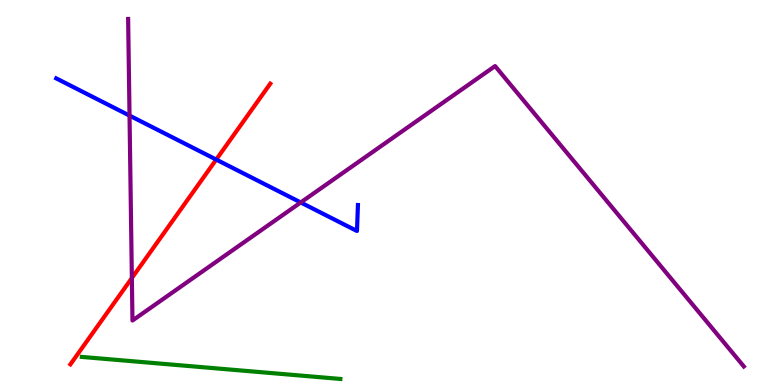[{'lines': ['blue', 'red'], 'intersections': [{'x': 2.79, 'y': 5.86}]}, {'lines': ['green', 'red'], 'intersections': []}, {'lines': ['purple', 'red'], 'intersections': [{'x': 1.7, 'y': 2.78}]}, {'lines': ['blue', 'green'], 'intersections': []}, {'lines': ['blue', 'purple'], 'intersections': [{'x': 1.67, 'y': 7.0}, {'x': 3.88, 'y': 4.74}]}, {'lines': ['green', 'purple'], 'intersections': []}]